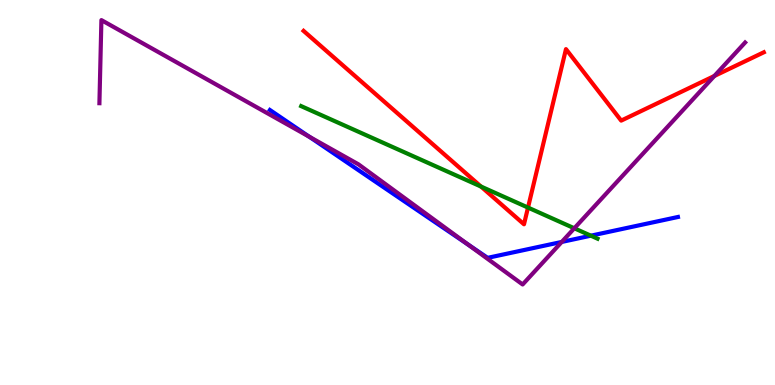[{'lines': ['blue', 'red'], 'intersections': []}, {'lines': ['green', 'red'], 'intersections': [{'x': 6.21, 'y': 5.15}, {'x': 6.81, 'y': 4.61}]}, {'lines': ['purple', 'red'], 'intersections': [{'x': 9.22, 'y': 8.03}]}, {'lines': ['blue', 'green'], 'intersections': [{'x': 7.62, 'y': 3.88}]}, {'lines': ['blue', 'purple'], 'intersections': [{'x': 3.99, 'y': 6.45}, {'x': 6.04, 'y': 3.64}, {'x': 7.25, 'y': 3.72}]}, {'lines': ['green', 'purple'], 'intersections': [{'x': 7.41, 'y': 4.07}]}]